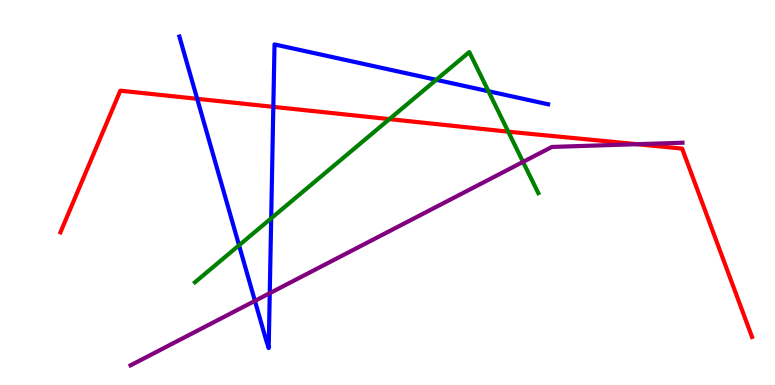[{'lines': ['blue', 'red'], 'intersections': [{'x': 2.54, 'y': 7.43}, {'x': 3.53, 'y': 7.22}]}, {'lines': ['green', 'red'], 'intersections': [{'x': 5.02, 'y': 6.91}, {'x': 6.56, 'y': 6.58}]}, {'lines': ['purple', 'red'], 'intersections': [{'x': 8.22, 'y': 6.25}]}, {'lines': ['blue', 'green'], 'intersections': [{'x': 3.08, 'y': 3.63}, {'x': 3.5, 'y': 4.33}, {'x': 5.63, 'y': 7.93}, {'x': 6.3, 'y': 7.63}]}, {'lines': ['blue', 'purple'], 'intersections': [{'x': 3.29, 'y': 2.19}, {'x': 3.48, 'y': 2.38}]}, {'lines': ['green', 'purple'], 'intersections': [{'x': 6.75, 'y': 5.79}]}]